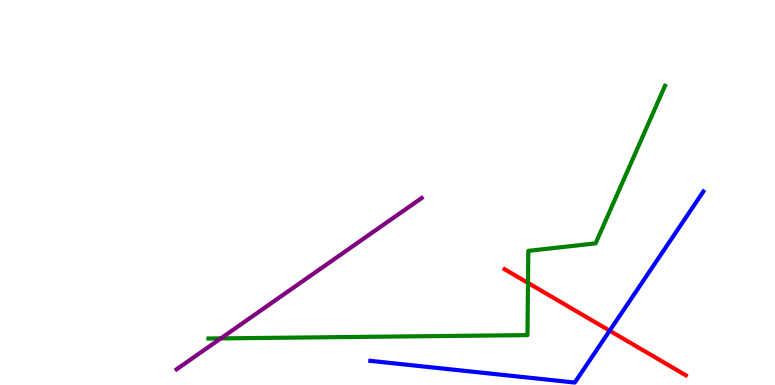[{'lines': ['blue', 'red'], 'intersections': [{'x': 7.87, 'y': 1.41}]}, {'lines': ['green', 'red'], 'intersections': [{'x': 6.81, 'y': 2.65}]}, {'lines': ['purple', 'red'], 'intersections': []}, {'lines': ['blue', 'green'], 'intersections': []}, {'lines': ['blue', 'purple'], 'intersections': []}, {'lines': ['green', 'purple'], 'intersections': [{'x': 2.85, 'y': 1.21}]}]